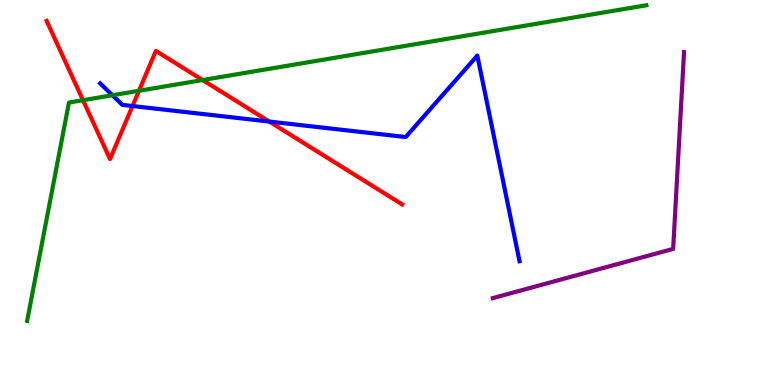[{'lines': ['blue', 'red'], 'intersections': [{'x': 1.71, 'y': 7.25}, {'x': 3.47, 'y': 6.84}]}, {'lines': ['green', 'red'], 'intersections': [{'x': 1.07, 'y': 7.4}, {'x': 1.79, 'y': 7.64}, {'x': 2.61, 'y': 7.92}]}, {'lines': ['purple', 'red'], 'intersections': []}, {'lines': ['blue', 'green'], 'intersections': [{'x': 1.45, 'y': 7.53}]}, {'lines': ['blue', 'purple'], 'intersections': []}, {'lines': ['green', 'purple'], 'intersections': []}]